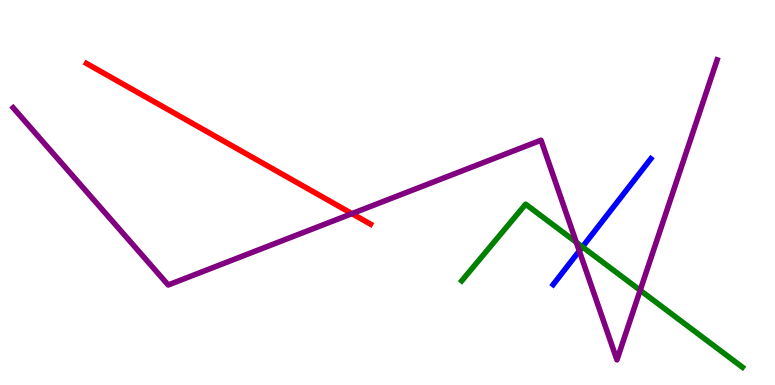[{'lines': ['blue', 'red'], 'intersections': []}, {'lines': ['green', 'red'], 'intersections': []}, {'lines': ['purple', 'red'], 'intersections': [{'x': 4.54, 'y': 4.45}]}, {'lines': ['blue', 'green'], 'intersections': [{'x': 7.52, 'y': 3.59}]}, {'lines': ['blue', 'purple'], 'intersections': [{'x': 7.47, 'y': 3.48}]}, {'lines': ['green', 'purple'], 'intersections': [{'x': 7.44, 'y': 3.71}, {'x': 8.26, 'y': 2.46}]}]